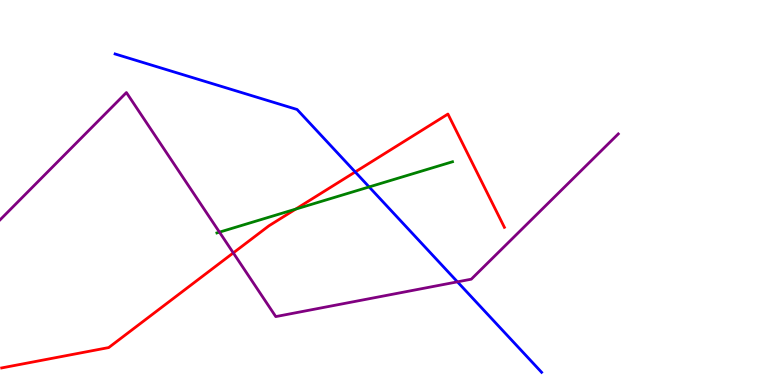[{'lines': ['blue', 'red'], 'intersections': [{'x': 4.58, 'y': 5.53}]}, {'lines': ['green', 'red'], 'intersections': [{'x': 3.81, 'y': 4.57}]}, {'lines': ['purple', 'red'], 'intersections': [{'x': 3.01, 'y': 3.43}]}, {'lines': ['blue', 'green'], 'intersections': [{'x': 4.76, 'y': 5.14}]}, {'lines': ['blue', 'purple'], 'intersections': [{'x': 5.9, 'y': 2.68}]}, {'lines': ['green', 'purple'], 'intersections': [{'x': 2.83, 'y': 3.97}]}]